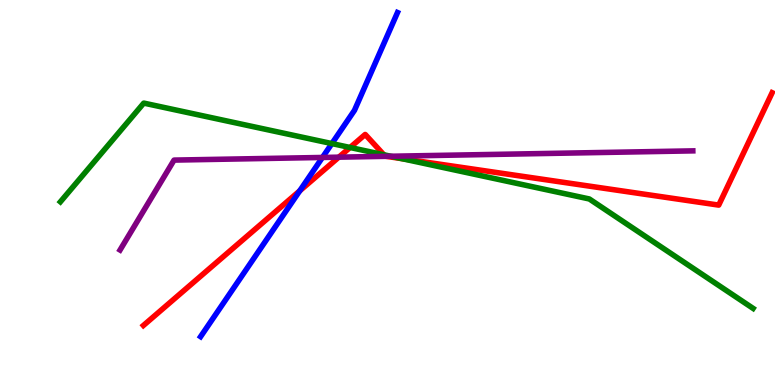[{'lines': ['blue', 'red'], 'intersections': [{'x': 3.87, 'y': 5.04}]}, {'lines': ['green', 'red'], 'intersections': [{'x': 4.52, 'y': 6.17}, {'x': 4.95, 'y': 5.98}, {'x': 5.19, 'y': 5.88}]}, {'lines': ['purple', 'red'], 'intersections': [{'x': 4.37, 'y': 5.92}, {'x': 4.98, 'y': 5.94}]}, {'lines': ['blue', 'green'], 'intersections': [{'x': 4.28, 'y': 6.27}]}, {'lines': ['blue', 'purple'], 'intersections': [{'x': 4.16, 'y': 5.91}]}, {'lines': ['green', 'purple'], 'intersections': [{'x': 5.04, 'y': 5.94}]}]